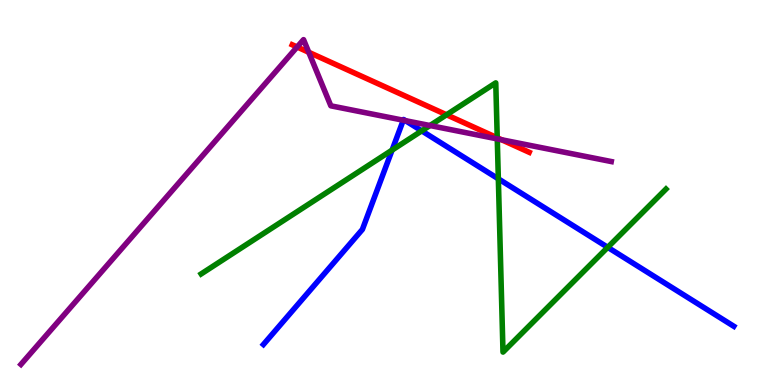[{'lines': ['blue', 'red'], 'intersections': []}, {'lines': ['green', 'red'], 'intersections': [{'x': 5.76, 'y': 7.02}, {'x': 6.42, 'y': 6.42}]}, {'lines': ['purple', 'red'], 'intersections': [{'x': 3.83, 'y': 8.78}, {'x': 3.98, 'y': 8.64}, {'x': 6.47, 'y': 6.37}]}, {'lines': ['blue', 'green'], 'intersections': [{'x': 5.06, 'y': 6.1}, {'x': 5.44, 'y': 6.6}, {'x': 6.43, 'y': 5.35}, {'x': 7.84, 'y': 3.58}]}, {'lines': ['blue', 'purple'], 'intersections': [{'x': 5.2, 'y': 6.88}, {'x': 5.23, 'y': 6.87}]}, {'lines': ['green', 'purple'], 'intersections': [{'x': 5.55, 'y': 6.74}, {'x': 6.42, 'y': 6.39}]}]